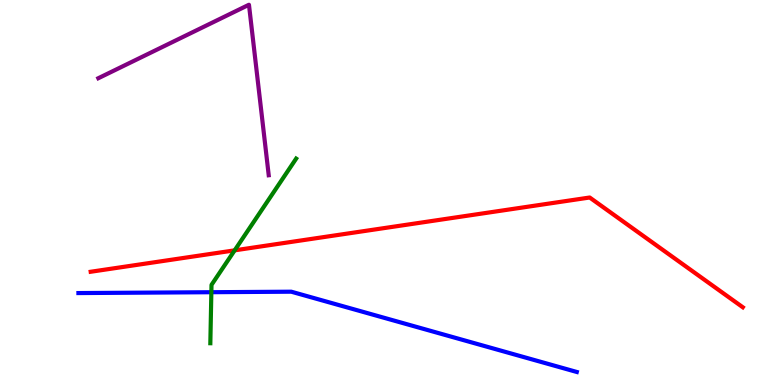[{'lines': ['blue', 'red'], 'intersections': []}, {'lines': ['green', 'red'], 'intersections': [{'x': 3.03, 'y': 3.5}]}, {'lines': ['purple', 'red'], 'intersections': []}, {'lines': ['blue', 'green'], 'intersections': [{'x': 2.73, 'y': 2.41}]}, {'lines': ['blue', 'purple'], 'intersections': []}, {'lines': ['green', 'purple'], 'intersections': []}]